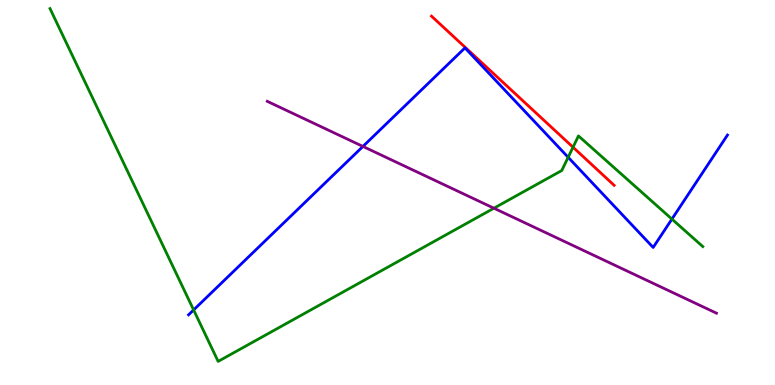[{'lines': ['blue', 'red'], 'intersections': []}, {'lines': ['green', 'red'], 'intersections': [{'x': 7.39, 'y': 6.18}]}, {'lines': ['purple', 'red'], 'intersections': []}, {'lines': ['blue', 'green'], 'intersections': [{'x': 2.5, 'y': 1.95}, {'x': 7.33, 'y': 5.91}, {'x': 8.67, 'y': 4.31}]}, {'lines': ['blue', 'purple'], 'intersections': [{'x': 4.68, 'y': 6.2}]}, {'lines': ['green', 'purple'], 'intersections': [{'x': 6.37, 'y': 4.59}]}]